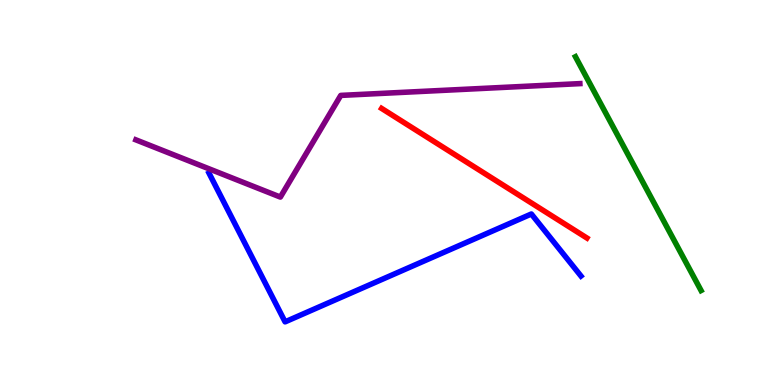[{'lines': ['blue', 'red'], 'intersections': []}, {'lines': ['green', 'red'], 'intersections': []}, {'lines': ['purple', 'red'], 'intersections': []}, {'lines': ['blue', 'green'], 'intersections': []}, {'lines': ['blue', 'purple'], 'intersections': []}, {'lines': ['green', 'purple'], 'intersections': []}]